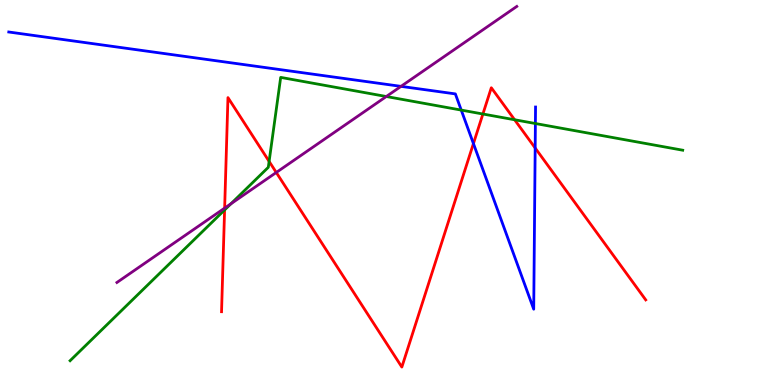[{'lines': ['blue', 'red'], 'intersections': [{'x': 6.11, 'y': 6.27}, {'x': 6.91, 'y': 6.16}]}, {'lines': ['green', 'red'], 'intersections': [{'x': 2.9, 'y': 4.55}, {'x': 3.47, 'y': 5.81}, {'x': 6.23, 'y': 7.04}, {'x': 6.64, 'y': 6.89}]}, {'lines': ['purple', 'red'], 'intersections': [{'x': 2.9, 'y': 4.59}, {'x': 3.56, 'y': 5.52}]}, {'lines': ['blue', 'green'], 'intersections': [{'x': 5.95, 'y': 7.14}, {'x': 6.91, 'y': 6.79}]}, {'lines': ['blue', 'purple'], 'intersections': [{'x': 5.17, 'y': 7.76}]}, {'lines': ['green', 'purple'], 'intersections': [{'x': 2.98, 'y': 4.71}, {'x': 4.98, 'y': 7.49}]}]